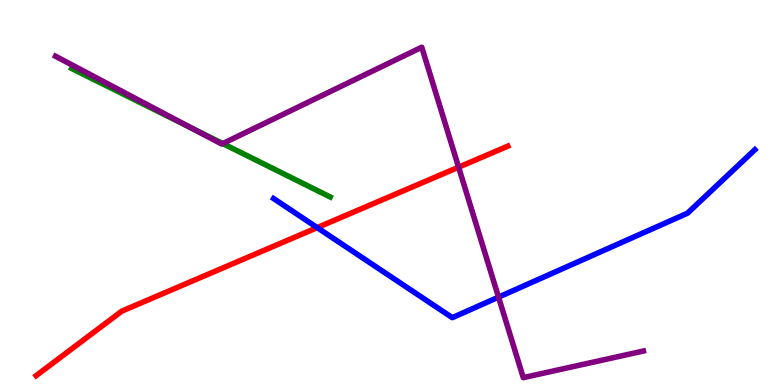[{'lines': ['blue', 'red'], 'intersections': [{'x': 4.09, 'y': 4.09}]}, {'lines': ['green', 'red'], 'intersections': []}, {'lines': ['purple', 'red'], 'intersections': [{'x': 5.92, 'y': 5.66}]}, {'lines': ['blue', 'green'], 'intersections': []}, {'lines': ['blue', 'purple'], 'intersections': [{'x': 6.43, 'y': 2.28}]}, {'lines': ['green', 'purple'], 'intersections': [{'x': 2.46, 'y': 6.68}, {'x': 2.87, 'y': 6.27}]}]